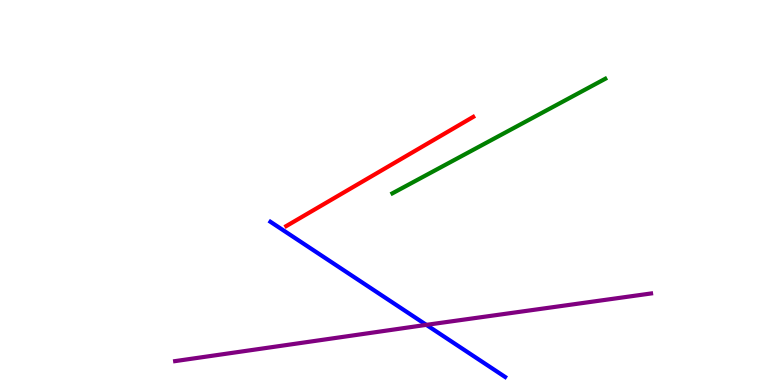[{'lines': ['blue', 'red'], 'intersections': []}, {'lines': ['green', 'red'], 'intersections': []}, {'lines': ['purple', 'red'], 'intersections': []}, {'lines': ['blue', 'green'], 'intersections': []}, {'lines': ['blue', 'purple'], 'intersections': [{'x': 5.5, 'y': 1.56}]}, {'lines': ['green', 'purple'], 'intersections': []}]